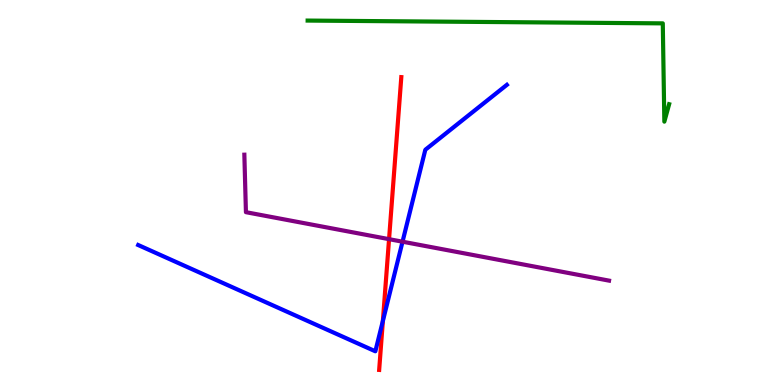[{'lines': ['blue', 'red'], 'intersections': [{'x': 4.94, 'y': 1.66}]}, {'lines': ['green', 'red'], 'intersections': []}, {'lines': ['purple', 'red'], 'intersections': [{'x': 5.02, 'y': 3.79}]}, {'lines': ['blue', 'green'], 'intersections': []}, {'lines': ['blue', 'purple'], 'intersections': [{'x': 5.19, 'y': 3.72}]}, {'lines': ['green', 'purple'], 'intersections': []}]